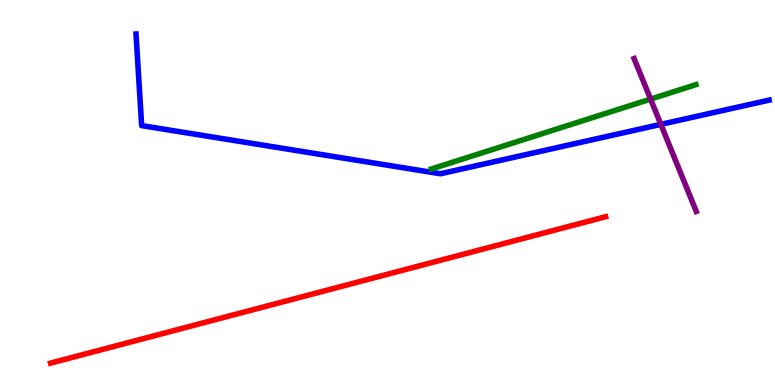[{'lines': ['blue', 'red'], 'intersections': []}, {'lines': ['green', 'red'], 'intersections': []}, {'lines': ['purple', 'red'], 'intersections': []}, {'lines': ['blue', 'green'], 'intersections': []}, {'lines': ['blue', 'purple'], 'intersections': [{'x': 8.53, 'y': 6.77}]}, {'lines': ['green', 'purple'], 'intersections': [{'x': 8.39, 'y': 7.43}]}]